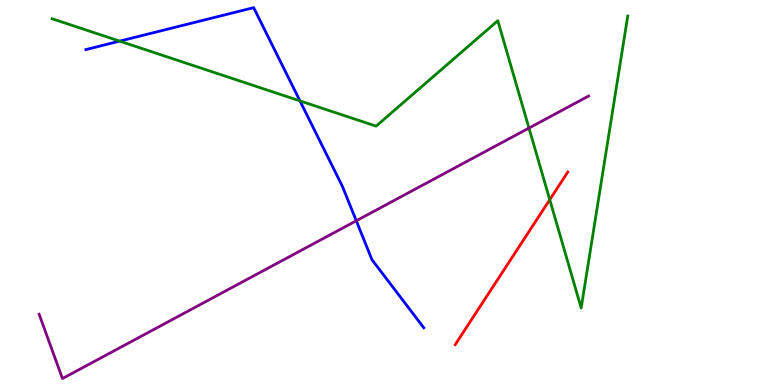[{'lines': ['blue', 'red'], 'intersections': []}, {'lines': ['green', 'red'], 'intersections': [{'x': 7.09, 'y': 4.81}]}, {'lines': ['purple', 'red'], 'intersections': []}, {'lines': ['blue', 'green'], 'intersections': [{'x': 1.54, 'y': 8.93}, {'x': 3.87, 'y': 7.38}]}, {'lines': ['blue', 'purple'], 'intersections': [{'x': 4.6, 'y': 4.27}]}, {'lines': ['green', 'purple'], 'intersections': [{'x': 6.83, 'y': 6.67}]}]